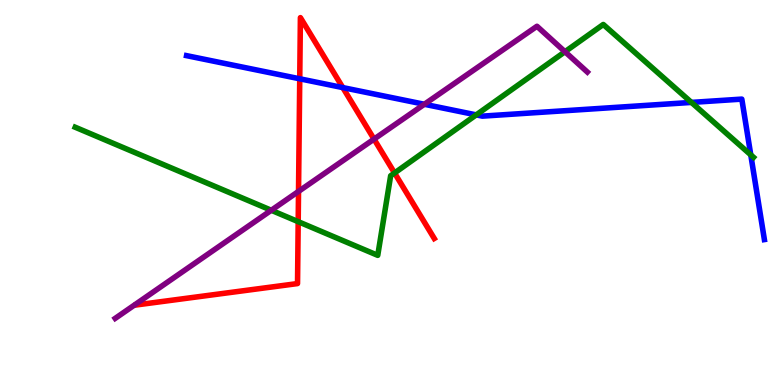[{'lines': ['blue', 'red'], 'intersections': [{'x': 3.87, 'y': 7.95}, {'x': 4.42, 'y': 7.72}]}, {'lines': ['green', 'red'], 'intersections': [{'x': 3.85, 'y': 4.24}, {'x': 5.09, 'y': 5.51}]}, {'lines': ['purple', 'red'], 'intersections': [{'x': 3.85, 'y': 5.03}, {'x': 4.83, 'y': 6.39}]}, {'lines': ['blue', 'green'], 'intersections': [{'x': 6.14, 'y': 7.02}, {'x': 8.92, 'y': 7.34}, {'x': 9.69, 'y': 5.98}]}, {'lines': ['blue', 'purple'], 'intersections': [{'x': 5.48, 'y': 7.29}]}, {'lines': ['green', 'purple'], 'intersections': [{'x': 3.5, 'y': 4.54}, {'x': 7.29, 'y': 8.66}]}]